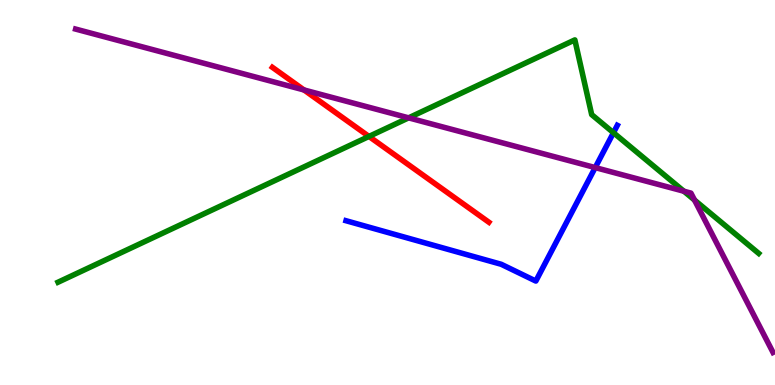[{'lines': ['blue', 'red'], 'intersections': []}, {'lines': ['green', 'red'], 'intersections': [{'x': 4.76, 'y': 6.46}]}, {'lines': ['purple', 'red'], 'intersections': [{'x': 3.92, 'y': 7.66}]}, {'lines': ['blue', 'green'], 'intersections': [{'x': 7.92, 'y': 6.55}]}, {'lines': ['blue', 'purple'], 'intersections': [{'x': 7.68, 'y': 5.65}]}, {'lines': ['green', 'purple'], 'intersections': [{'x': 5.27, 'y': 6.94}, {'x': 8.82, 'y': 5.03}, {'x': 8.96, 'y': 4.8}]}]